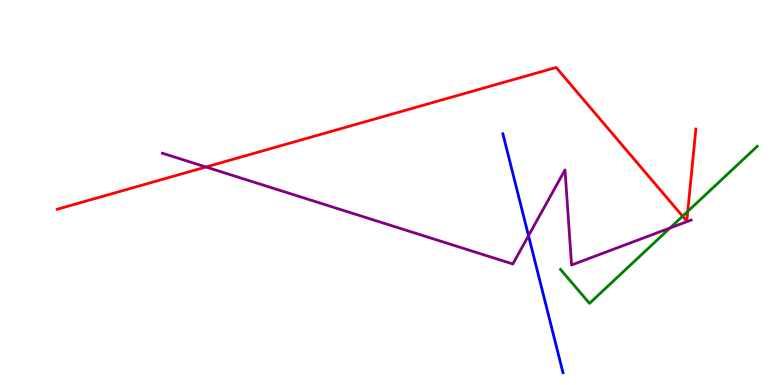[{'lines': ['blue', 'red'], 'intersections': []}, {'lines': ['green', 'red'], 'intersections': [{'x': 8.81, 'y': 4.38}, {'x': 8.87, 'y': 4.51}]}, {'lines': ['purple', 'red'], 'intersections': [{'x': 2.66, 'y': 5.66}]}, {'lines': ['blue', 'green'], 'intersections': []}, {'lines': ['blue', 'purple'], 'intersections': [{'x': 6.82, 'y': 3.88}]}, {'lines': ['green', 'purple'], 'intersections': [{'x': 8.65, 'y': 4.08}]}]